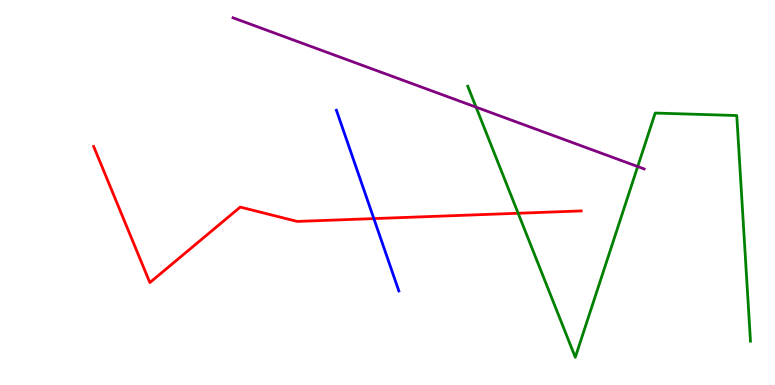[{'lines': ['blue', 'red'], 'intersections': [{'x': 4.82, 'y': 4.32}]}, {'lines': ['green', 'red'], 'intersections': [{'x': 6.69, 'y': 4.46}]}, {'lines': ['purple', 'red'], 'intersections': []}, {'lines': ['blue', 'green'], 'intersections': []}, {'lines': ['blue', 'purple'], 'intersections': []}, {'lines': ['green', 'purple'], 'intersections': [{'x': 6.14, 'y': 7.22}, {'x': 8.23, 'y': 5.67}]}]